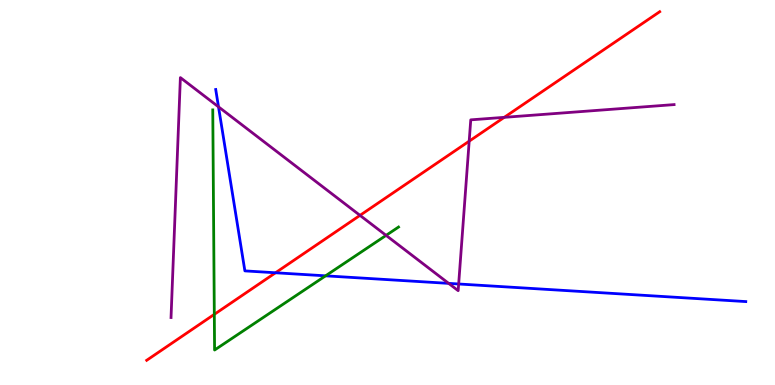[{'lines': ['blue', 'red'], 'intersections': [{'x': 3.56, 'y': 2.92}]}, {'lines': ['green', 'red'], 'intersections': [{'x': 2.77, 'y': 1.83}]}, {'lines': ['purple', 'red'], 'intersections': [{'x': 4.65, 'y': 4.41}, {'x': 6.05, 'y': 6.33}, {'x': 6.51, 'y': 6.95}]}, {'lines': ['blue', 'green'], 'intersections': [{'x': 4.2, 'y': 2.84}]}, {'lines': ['blue', 'purple'], 'intersections': [{'x': 2.82, 'y': 7.22}, {'x': 5.79, 'y': 2.64}, {'x': 5.92, 'y': 2.62}]}, {'lines': ['green', 'purple'], 'intersections': [{'x': 4.98, 'y': 3.89}]}]